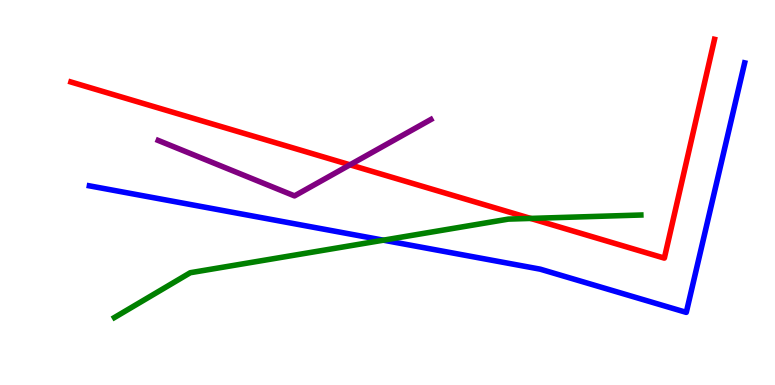[{'lines': ['blue', 'red'], 'intersections': []}, {'lines': ['green', 'red'], 'intersections': [{'x': 6.85, 'y': 4.33}]}, {'lines': ['purple', 'red'], 'intersections': [{'x': 4.52, 'y': 5.72}]}, {'lines': ['blue', 'green'], 'intersections': [{'x': 4.95, 'y': 3.76}]}, {'lines': ['blue', 'purple'], 'intersections': []}, {'lines': ['green', 'purple'], 'intersections': []}]